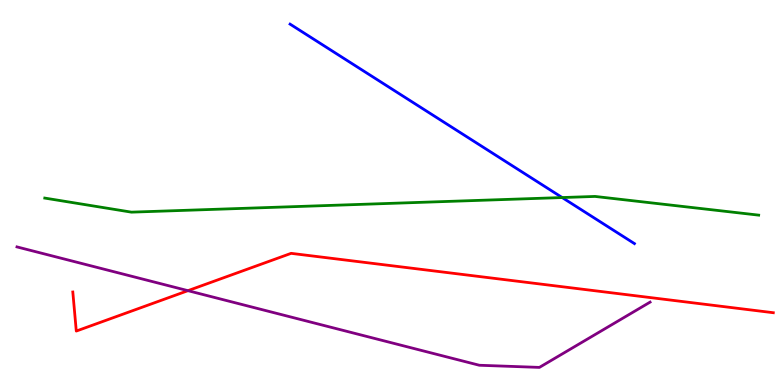[{'lines': ['blue', 'red'], 'intersections': []}, {'lines': ['green', 'red'], 'intersections': []}, {'lines': ['purple', 'red'], 'intersections': [{'x': 2.43, 'y': 2.45}]}, {'lines': ['blue', 'green'], 'intersections': [{'x': 7.25, 'y': 4.87}]}, {'lines': ['blue', 'purple'], 'intersections': []}, {'lines': ['green', 'purple'], 'intersections': []}]